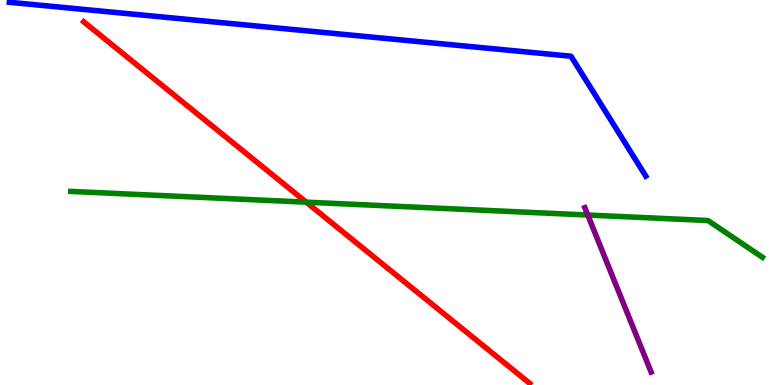[{'lines': ['blue', 'red'], 'intersections': []}, {'lines': ['green', 'red'], 'intersections': [{'x': 3.95, 'y': 4.75}]}, {'lines': ['purple', 'red'], 'intersections': []}, {'lines': ['blue', 'green'], 'intersections': []}, {'lines': ['blue', 'purple'], 'intersections': []}, {'lines': ['green', 'purple'], 'intersections': [{'x': 7.58, 'y': 4.41}]}]